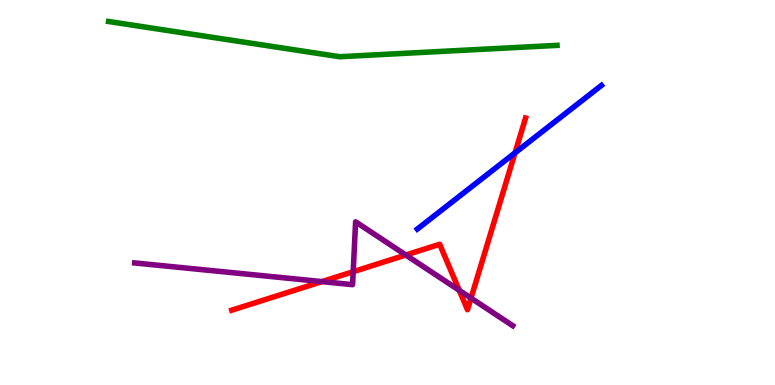[{'lines': ['blue', 'red'], 'intersections': [{'x': 6.65, 'y': 6.03}]}, {'lines': ['green', 'red'], 'intersections': []}, {'lines': ['purple', 'red'], 'intersections': [{'x': 4.15, 'y': 2.69}, {'x': 4.56, 'y': 2.94}, {'x': 5.24, 'y': 3.38}, {'x': 5.93, 'y': 2.46}, {'x': 6.08, 'y': 2.26}]}, {'lines': ['blue', 'green'], 'intersections': []}, {'lines': ['blue', 'purple'], 'intersections': []}, {'lines': ['green', 'purple'], 'intersections': []}]